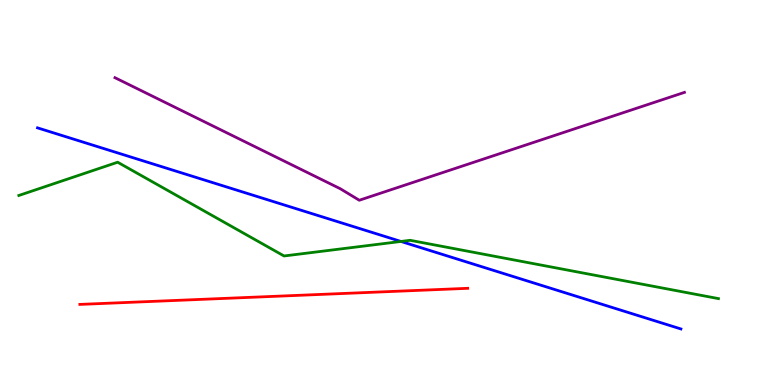[{'lines': ['blue', 'red'], 'intersections': []}, {'lines': ['green', 'red'], 'intersections': []}, {'lines': ['purple', 'red'], 'intersections': []}, {'lines': ['blue', 'green'], 'intersections': [{'x': 5.17, 'y': 3.73}]}, {'lines': ['blue', 'purple'], 'intersections': []}, {'lines': ['green', 'purple'], 'intersections': []}]